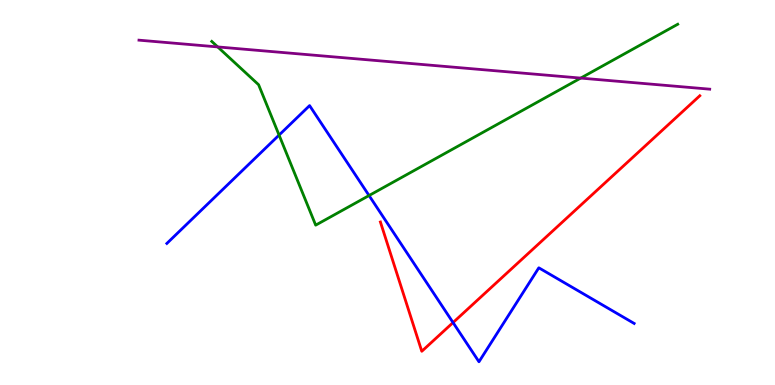[{'lines': ['blue', 'red'], 'intersections': [{'x': 5.85, 'y': 1.62}]}, {'lines': ['green', 'red'], 'intersections': []}, {'lines': ['purple', 'red'], 'intersections': []}, {'lines': ['blue', 'green'], 'intersections': [{'x': 3.6, 'y': 6.49}, {'x': 4.76, 'y': 4.92}]}, {'lines': ['blue', 'purple'], 'intersections': []}, {'lines': ['green', 'purple'], 'intersections': [{'x': 2.81, 'y': 8.78}, {'x': 7.49, 'y': 7.97}]}]